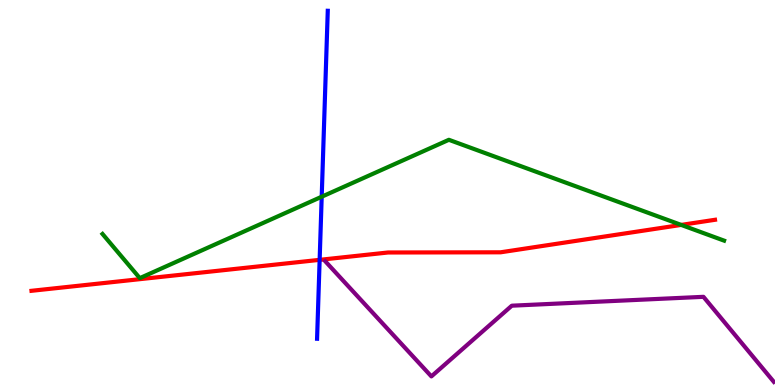[{'lines': ['blue', 'red'], 'intersections': [{'x': 4.12, 'y': 3.25}]}, {'lines': ['green', 'red'], 'intersections': [{'x': 8.79, 'y': 4.16}]}, {'lines': ['purple', 'red'], 'intersections': []}, {'lines': ['blue', 'green'], 'intersections': [{'x': 4.15, 'y': 4.89}]}, {'lines': ['blue', 'purple'], 'intersections': []}, {'lines': ['green', 'purple'], 'intersections': []}]